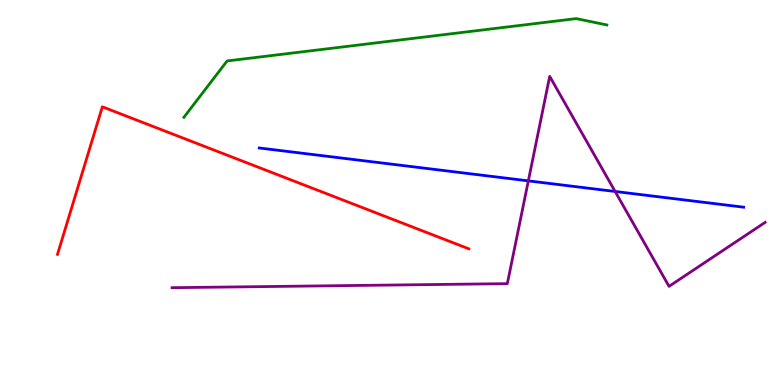[{'lines': ['blue', 'red'], 'intersections': []}, {'lines': ['green', 'red'], 'intersections': []}, {'lines': ['purple', 'red'], 'intersections': []}, {'lines': ['blue', 'green'], 'intersections': []}, {'lines': ['blue', 'purple'], 'intersections': [{'x': 6.82, 'y': 5.3}, {'x': 7.94, 'y': 5.03}]}, {'lines': ['green', 'purple'], 'intersections': []}]